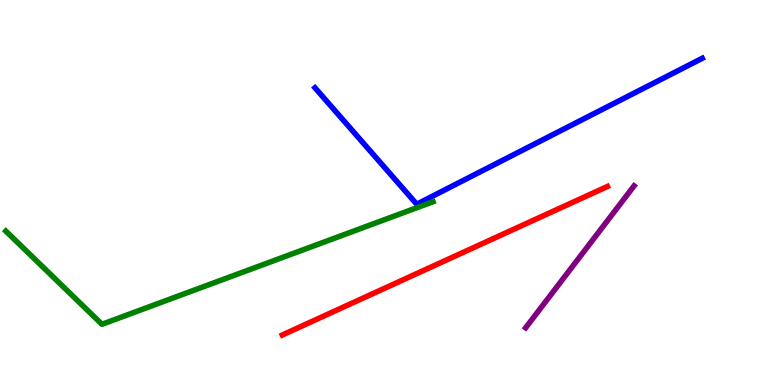[{'lines': ['blue', 'red'], 'intersections': []}, {'lines': ['green', 'red'], 'intersections': []}, {'lines': ['purple', 'red'], 'intersections': []}, {'lines': ['blue', 'green'], 'intersections': []}, {'lines': ['blue', 'purple'], 'intersections': []}, {'lines': ['green', 'purple'], 'intersections': []}]